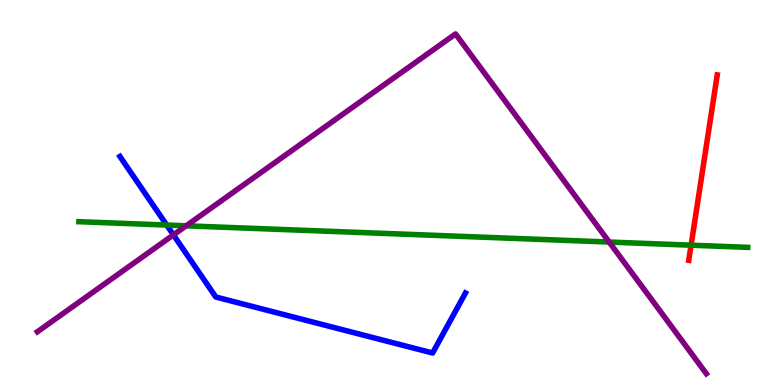[{'lines': ['blue', 'red'], 'intersections': []}, {'lines': ['green', 'red'], 'intersections': [{'x': 8.92, 'y': 3.63}]}, {'lines': ['purple', 'red'], 'intersections': []}, {'lines': ['blue', 'green'], 'intersections': [{'x': 2.15, 'y': 4.15}]}, {'lines': ['blue', 'purple'], 'intersections': [{'x': 2.24, 'y': 3.9}]}, {'lines': ['green', 'purple'], 'intersections': [{'x': 2.4, 'y': 4.13}, {'x': 7.86, 'y': 3.71}]}]